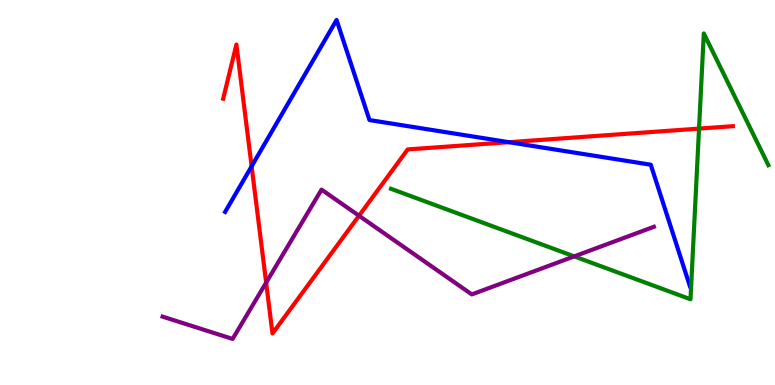[{'lines': ['blue', 'red'], 'intersections': [{'x': 3.25, 'y': 5.68}, {'x': 6.57, 'y': 6.31}]}, {'lines': ['green', 'red'], 'intersections': [{'x': 9.02, 'y': 6.66}]}, {'lines': ['purple', 'red'], 'intersections': [{'x': 3.43, 'y': 2.66}, {'x': 4.63, 'y': 4.4}]}, {'lines': ['blue', 'green'], 'intersections': []}, {'lines': ['blue', 'purple'], 'intersections': []}, {'lines': ['green', 'purple'], 'intersections': [{'x': 7.41, 'y': 3.34}]}]